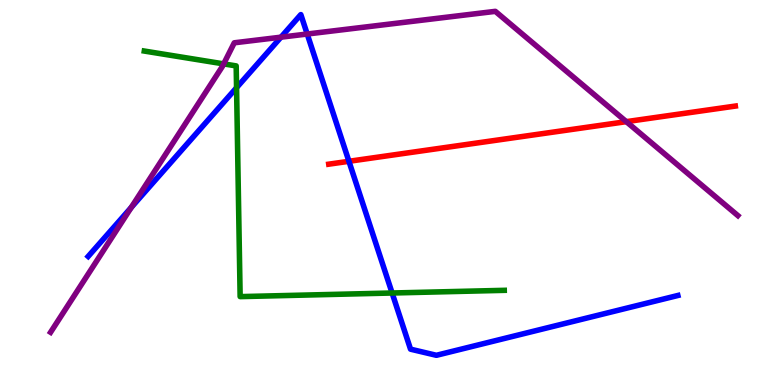[{'lines': ['blue', 'red'], 'intersections': [{'x': 4.5, 'y': 5.81}]}, {'lines': ['green', 'red'], 'intersections': []}, {'lines': ['purple', 'red'], 'intersections': [{'x': 8.08, 'y': 6.84}]}, {'lines': ['blue', 'green'], 'intersections': [{'x': 3.05, 'y': 7.72}, {'x': 5.06, 'y': 2.39}]}, {'lines': ['blue', 'purple'], 'intersections': [{'x': 1.69, 'y': 4.61}, {'x': 3.63, 'y': 9.03}, {'x': 3.96, 'y': 9.12}]}, {'lines': ['green', 'purple'], 'intersections': [{'x': 2.89, 'y': 8.34}]}]